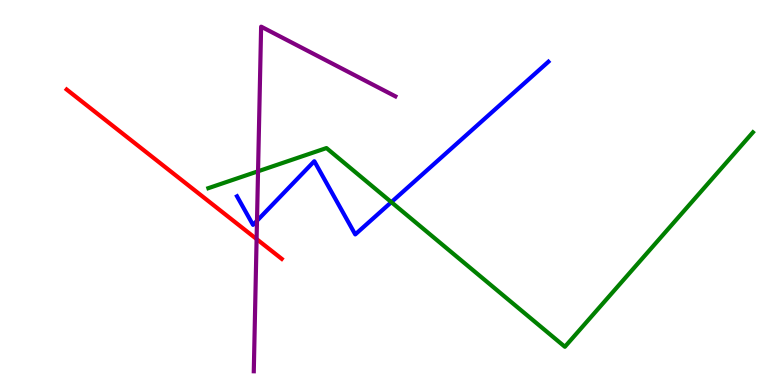[{'lines': ['blue', 'red'], 'intersections': []}, {'lines': ['green', 'red'], 'intersections': []}, {'lines': ['purple', 'red'], 'intersections': [{'x': 3.31, 'y': 3.79}]}, {'lines': ['blue', 'green'], 'intersections': [{'x': 5.05, 'y': 4.75}]}, {'lines': ['blue', 'purple'], 'intersections': [{'x': 3.32, 'y': 4.27}]}, {'lines': ['green', 'purple'], 'intersections': [{'x': 3.33, 'y': 5.55}]}]